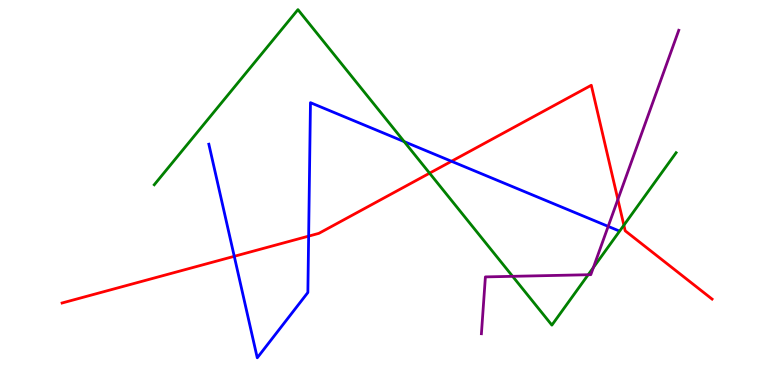[{'lines': ['blue', 'red'], 'intersections': [{'x': 3.02, 'y': 3.34}, {'x': 3.98, 'y': 3.87}, {'x': 5.83, 'y': 5.81}]}, {'lines': ['green', 'red'], 'intersections': [{'x': 5.54, 'y': 5.5}, {'x': 8.05, 'y': 4.15}]}, {'lines': ['purple', 'red'], 'intersections': [{'x': 7.97, 'y': 4.82}]}, {'lines': ['blue', 'green'], 'intersections': [{'x': 5.21, 'y': 6.32}]}, {'lines': ['blue', 'purple'], 'intersections': [{'x': 7.85, 'y': 4.12}]}, {'lines': ['green', 'purple'], 'intersections': [{'x': 6.61, 'y': 2.82}, {'x': 7.59, 'y': 2.86}, {'x': 7.66, 'y': 3.05}]}]